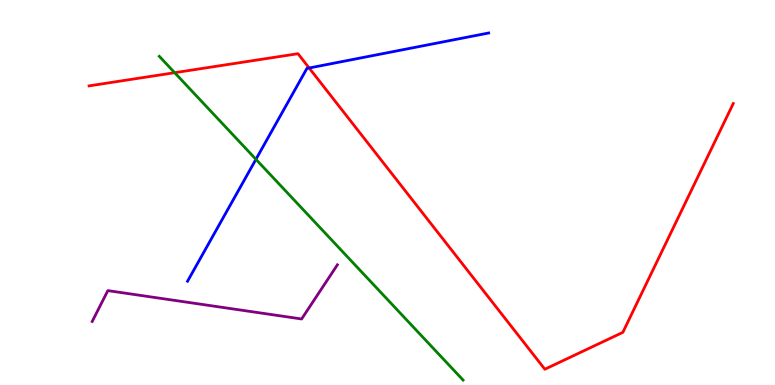[{'lines': ['blue', 'red'], 'intersections': [{'x': 3.99, 'y': 8.23}]}, {'lines': ['green', 'red'], 'intersections': [{'x': 2.25, 'y': 8.11}]}, {'lines': ['purple', 'red'], 'intersections': []}, {'lines': ['blue', 'green'], 'intersections': [{'x': 3.3, 'y': 5.86}]}, {'lines': ['blue', 'purple'], 'intersections': []}, {'lines': ['green', 'purple'], 'intersections': []}]